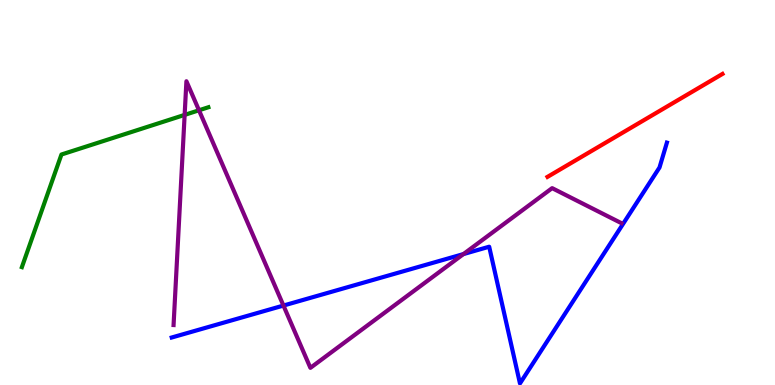[{'lines': ['blue', 'red'], 'intersections': []}, {'lines': ['green', 'red'], 'intersections': []}, {'lines': ['purple', 'red'], 'intersections': []}, {'lines': ['blue', 'green'], 'intersections': []}, {'lines': ['blue', 'purple'], 'intersections': [{'x': 3.66, 'y': 2.06}, {'x': 5.98, 'y': 3.4}]}, {'lines': ['green', 'purple'], 'intersections': [{'x': 2.38, 'y': 7.02}, {'x': 2.57, 'y': 7.14}]}]